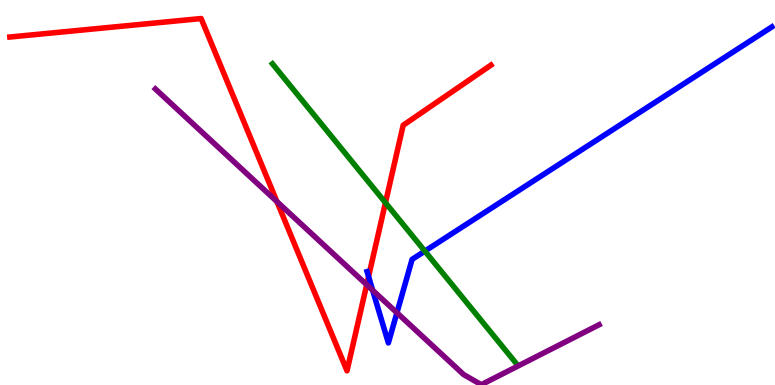[{'lines': ['blue', 'red'], 'intersections': [{'x': 4.76, 'y': 2.82}]}, {'lines': ['green', 'red'], 'intersections': [{'x': 4.97, 'y': 4.73}]}, {'lines': ['purple', 'red'], 'intersections': [{'x': 3.57, 'y': 4.76}, {'x': 4.73, 'y': 2.6}]}, {'lines': ['blue', 'green'], 'intersections': [{'x': 5.48, 'y': 3.48}]}, {'lines': ['blue', 'purple'], 'intersections': [{'x': 4.81, 'y': 2.46}, {'x': 5.12, 'y': 1.88}]}, {'lines': ['green', 'purple'], 'intersections': []}]